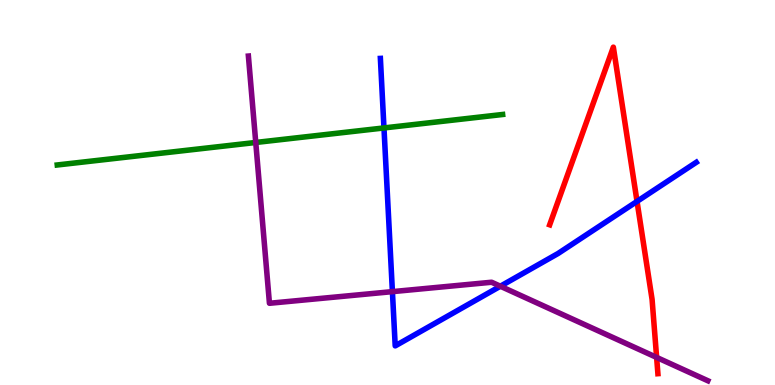[{'lines': ['blue', 'red'], 'intersections': [{'x': 8.22, 'y': 4.77}]}, {'lines': ['green', 'red'], 'intersections': []}, {'lines': ['purple', 'red'], 'intersections': [{'x': 8.47, 'y': 0.717}]}, {'lines': ['blue', 'green'], 'intersections': [{'x': 4.95, 'y': 6.68}]}, {'lines': ['blue', 'purple'], 'intersections': [{'x': 5.06, 'y': 2.43}, {'x': 6.46, 'y': 2.57}]}, {'lines': ['green', 'purple'], 'intersections': [{'x': 3.3, 'y': 6.3}]}]